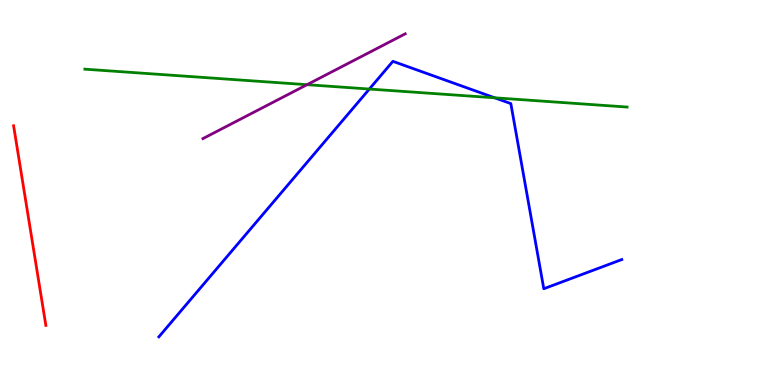[{'lines': ['blue', 'red'], 'intersections': []}, {'lines': ['green', 'red'], 'intersections': []}, {'lines': ['purple', 'red'], 'intersections': []}, {'lines': ['blue', 'green'], 'intersections': [{'x': 4.77, 'y': 7.69}, {'x': 6.38, 'y': 7.46}]}, {'lines': ['blue', 'purple'], 'intersections': []}, {'lines': ['green', 'purple'], 'intersections': [{'x': 3.96, 'y': 7.8}]}]